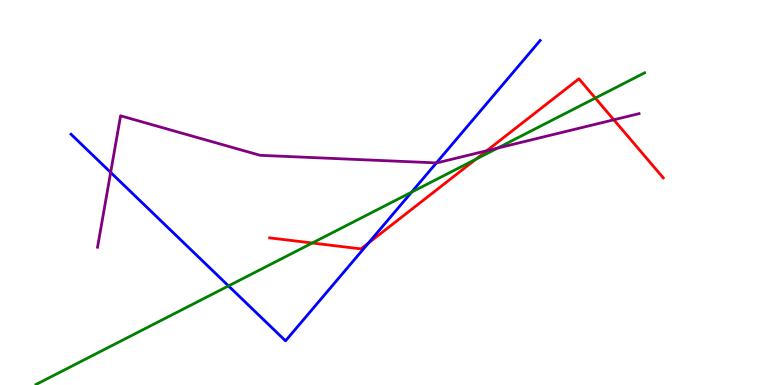[{'lines': ['blue', 'red'], 'intersections': [{'x': 4.75, 'y': 3.69}]}, {'lines': ['green', 'red'], 'intersections': [{'x': 4.03, 'y': 3.69}, {'x': 6.14, 'y': 5.86}, {'x': 7.68, 'y': 7.45}]}, {'lines': ['purple', 'red'], 'intersections': [{'x': 6.28, 'y': 6.08}, {'x': 7.92, 'y': 6.89}]}, {'lines': ['blue', 'green'], 'intersections': [{'x': 2.95, 'y': 2.57}, {'x': 5.31, 'y': 5.01}]}, {'lines': ['blue', 'purple'], 'intersections': [{'x': 1.43, 'y': 5.52}, {'x': 5.63, 'y': 5.77}]}, {'lines': ['green', 'purple'], 'intersections': [{'x': 6.42, 'y': 6.15}]}]